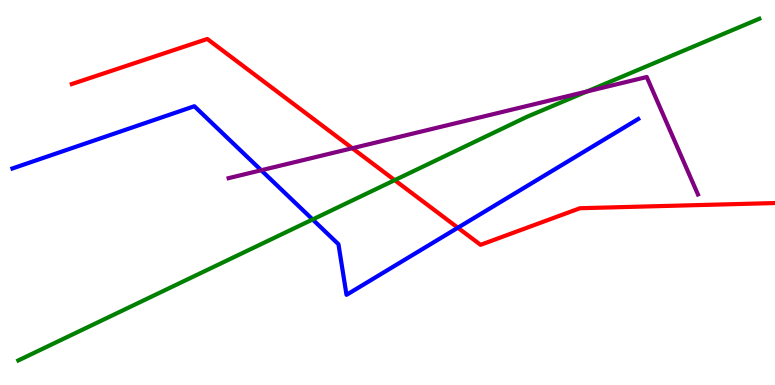[{'lines': ['blue', 'red'], 'intersections': [{'x': 5.91, 'y': 4.09}]}, {'lines': ['green', 'red'], 'intersections': [{'x': 5.09, 'y': 5.32}]}, {'lines': ['purple', 'red'], 'intersections': [{'x': 4.55, 'y': 6.15}]}, {'lines': ['blue', 'green'], 'intersections': [{'x': 4.03, 'y': 4.3}]}, {'lines': ['blue', 'purple'], 'intersections': [{'x': 3.37, 'y': 5.58}]}, {'lines': ['green', 'purple'], 'intersections': [{'x': 7.57, 'y': 7.62}]}]